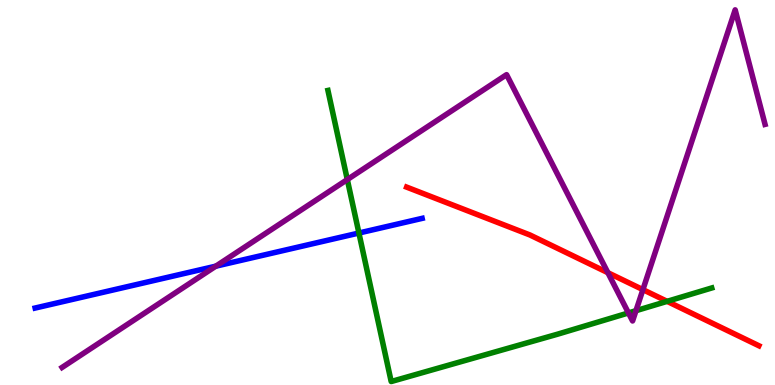[{'lines': ['blue', 'red'], 'intersections': []}, {'lines': ['green', 'red'], 'intersections': [{'x': 8.61, 'y': 2.17}]}, {'lines': ['purple', 'red'], 'intersections': [{'x': 7.84, 'y': 2.92}, {'x': 8.3, 'y': 2.48}]}, {'lines': ['blue', 'green'], 'intersections': [{'x': 4.63, 'y': 3.95}]}, {'lines': ['blue', 'purple'], 'intersections': [{'x': 2.78, 'y': 3.09}]}, {'lines': ['green', 'purple'], 'intersections': [{'x': 4.48, 'y': 5.34}, {'x': 8.11, 'y': 1.87}, {'x': 8.21, 'y': 1.93}]}]